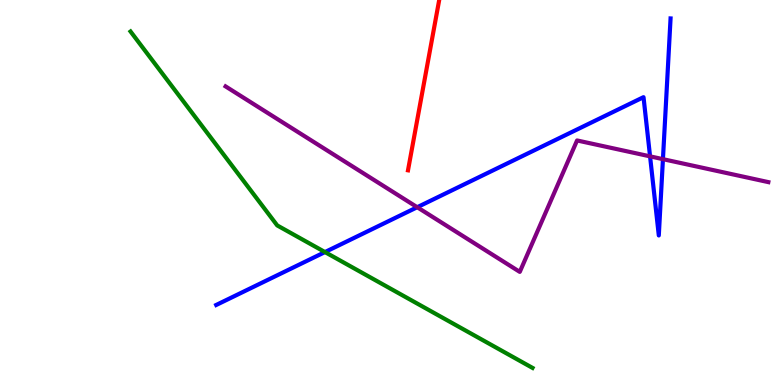[{'lines': ['blue', 'red'], 'intersections': []}, {'lines': ['green', 'red'], 'intersections': []}, {'lines': ['purple', 'red'], 'intersections': []}, {'lines': ['blue', 'green'], 'intersections': [{'x': 4.19, 'y': 3.45}]}, {'lines': ['blue', 'purple'], 'intersections': [{'x': 5.38, 'y': 4.62}, {'x': 8.39, 'y': 5.94}, {'x': 8.55, 'y': 5.87}]}, {'lines': ['green', 'purple'], 'intersections': []}]